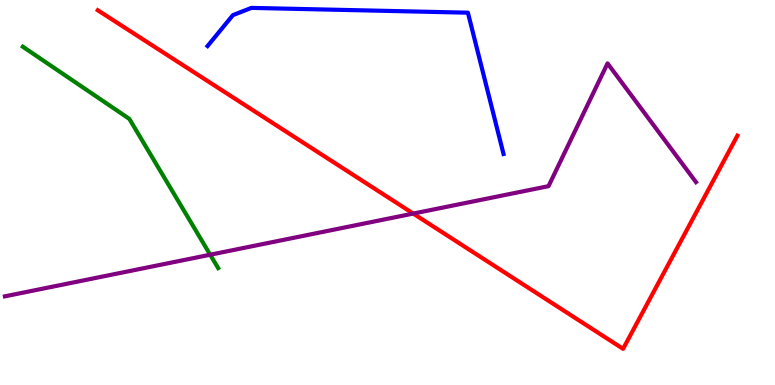[{'lines': ['blue', 'red'], 'intersections': []}, {'lines': ['green', 'red'], 'intersections': []}, {'lines': ['purple', 'red'], 'intersections': [{'x': 5.33, 'y': 4.45}]}, {'lines': ['blue', 'green'], 'intersections': []}, {'lines': ['blue', 'purple'], 'intersections': []}, {'lines': ['green', 'purple'], 'intersections': [{'x': 2.71, 'y': 3.38}]}]